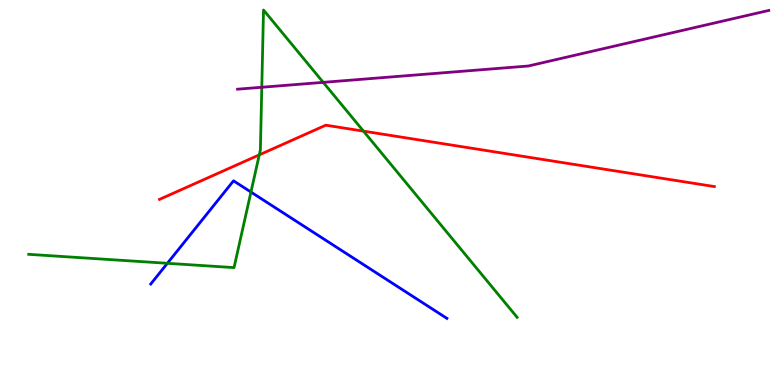[{'lines': ['blue', 'red'], 'intersections': []}, {'lines': ['green', 'red'], 'intersections': [{'x': 3.35, 'y': 5.98}, {'x': 4.69, 'y': 6.59}]}, {'lines': ['purple', 'red'], 'intersections': []}, {'lines': ['blue', 'green'], 'intersections': [{'x': 2.16, 'y': 3.16}, {'x': 3.24, 'y': 5.01}]}, {'lines': ['blue', 'purple'], 'intersections': []}, {'lines': ['green', 'purple'], 'intersections': [{'x': 3.38, 'y': 7.73}, {'x': 4.17, 'y': 7.86}]}]